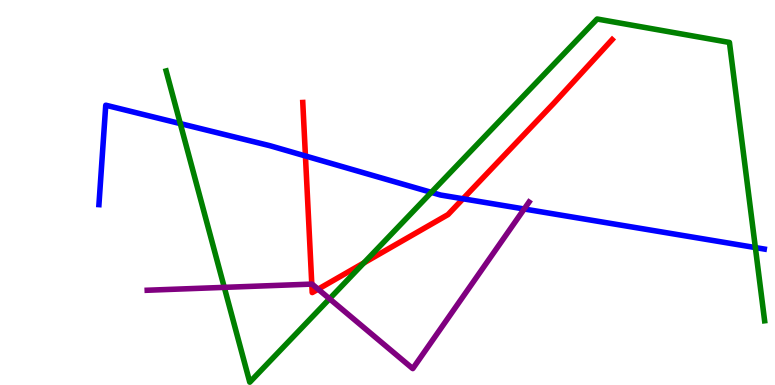[{'lines': ['blue', 'red'], 'intersections': [{'x': 3.94, 'y': 5.95}, {'x': 5.97, 'y': 4.84}]}, {'lines': ['green', 'red'], 'intersections': [{'x': 4.69, 'y': 3.17}]}, {'lines': ['purple', 'red'], 'intersections': [{'x': 4.02, 'y': 2.62}, {'x': 4.1, 'y': 2.49}]}, {'lines': ['blue', 'green'], 'intersections': [{'x': 2.33, 'y': 6.79}, {'x': 5.57, 'y': 5.0}, {'x': 9.75, 'y': 3.57}]}, {'lines': ['blue', 'purple'], 'intersections': [{'x': 6.76, 'y': 4.57}]}, {'lines': ['green', 'purple'], 'intersections': [{'x': 2.89, 'y': 2.54}, {'x': 4.25, 'y': 2.24}]}]